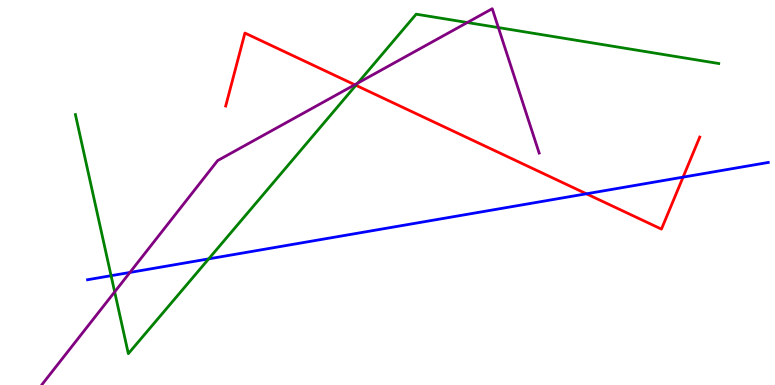[{'lines': ['blue', 'red'], 'intersections': [{'x': 7.57, 'y': 4.97}, {'x': 8.81, 'y': 5.4}]}, {'lines': ['green', 'red'], 'intersections': [{'x': 4.59, 'y': 7.78}]}, {'lines': ['purple', 'red'], 'intersections': [{'x': 4.58, 'y': 7.8}]}, {'lines': ['blue', 'green'], 'intersections': [{'x': 1.43, 'y': 2.84}, {'x': 2.69, 'y': 3.28}]}, {'lines': ['blue', 'purple'], 'intersections': [{'x': 1.68, 'y': 2.92}]}, {'lines': ['green', 'purple'], 'intersections': [{'x': 1.48, 'y': 2.42}, {'x': 4.62, 'y': 7.84}, {'x': 6.03, 'y': 9.42}, {'x': 6.43, 'y': 9.28}]}]